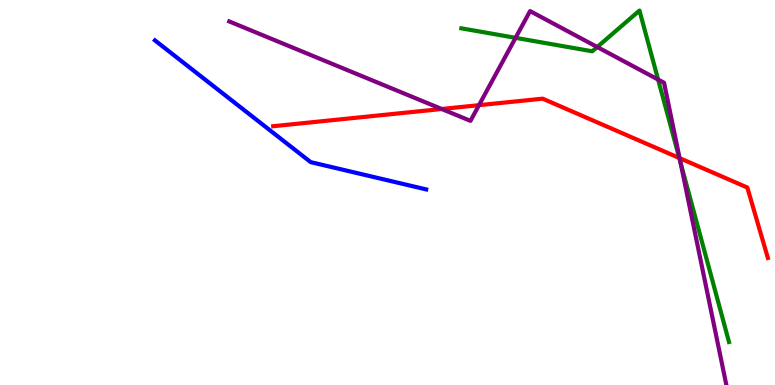[{'lines': ['blue', 'red'], 'intersections': []}, {'lines': ['green', 'red'], 'intersections': [{'x': 8.77, 'y': 5.9}]}, {'lines': ['purple', 'red'], 'intersections': [{'x': 5.7, 'y': 7.17}, {'x': 6.18, 'y': 7.27}, {'x': 8.77, 'y': 5.89}]}, {'lines': ['blue', 'green'], 'intersections': []}, {'lines': ['blue', 'purple'], 'intersections': []}, {'lines': ['green', 'purple'], 'intersections': [{'x': 6.65, 'y': 9.02}, {'x': 7.71, 'y': 8.78}, {'x': 8.49, 'y': 7.93}, {'x': 8.78, 'y': 5.79}]}]